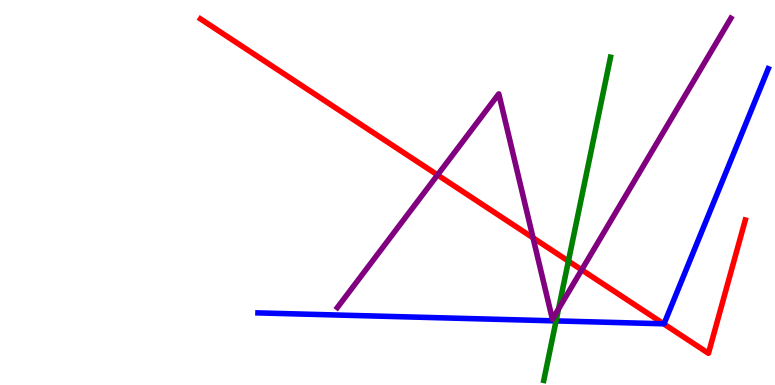[{'lines': ['blue', 'red'], 'intersections': [{'x': 8.56, 'y': 1.59}]}, {'lines': ['green', 'red'], 'intersections': [{'x': 7.33, 'y': 3.22}]}, {'lines': ['purple', 'red'], 'intersections': [{'x': 5.65, 'y': 5.46}, {'x': 6.88, 'y': 3.82}, {'x': 7.51, 'y': 2.99}]}, {'lines': ['blue', 'green'], 'intersections': [{'x': 7.18, 'y': 1.66}]}, {'lines': ['blue', 'purple'], 'intersections': []}, {'lines': ['green', 'purple'], 'intersections': [{'x': 7.21, 'y': 1.98}]}]